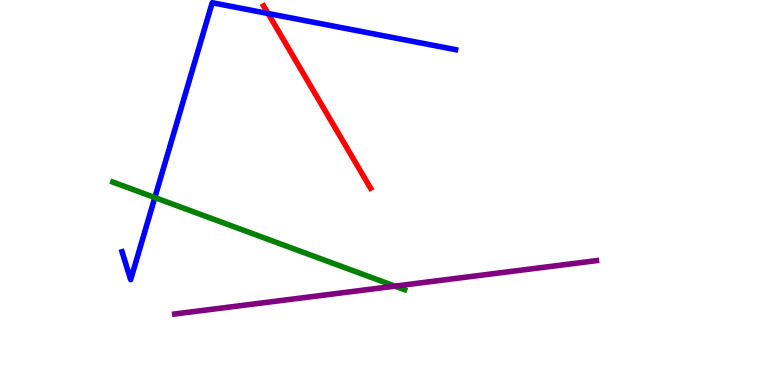[{'lines': ['blue', 'red'], 'intersections': [{'x': 3.46, 'y': 9.65}]}, {'lines': ['green', 'red'], 'intersections': []}, {'lines': ['purple', 'red'], 'intersections': []}, {'lines': ['blue', 'green'], 'intersections': [{'x': 2.0, 'y': 4.87}]}, {'lines': ['blue', 'purple'], 'intersections': []}, {'lines': ['green', 'purple'], 'intersections': [{'x': 5.1, 'y': 2.57}]}]